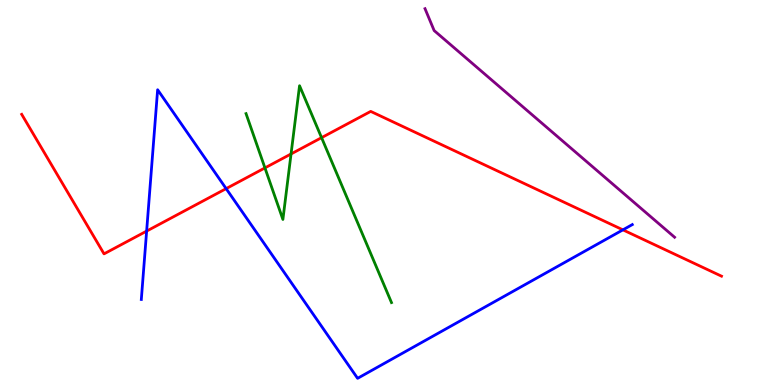[{'lines': ['blue', 'red'], 'intersections': [{'x': 1.89, 'y': 4.0}, {'x': 2.92, 'y': 5.1}, {'x': 8.04, 'y': 4.03}]}, {'lines': ['green', 'red'], 'intersections': [{'x': 3.42, 'y': 5.64}, {'x': 3.76, 'y': 6.0}, {'x': 4.15, 'y': 6.42}]}, {'lines': ['purple', 'red'], 'intersections': []}, {'lines': ['blue', 'green'], 'intersections': []}, {'lines': ['blue', 'purple'], 'intersections': []}, {'lines': ['green', 'purple'], 'intersections': []}]